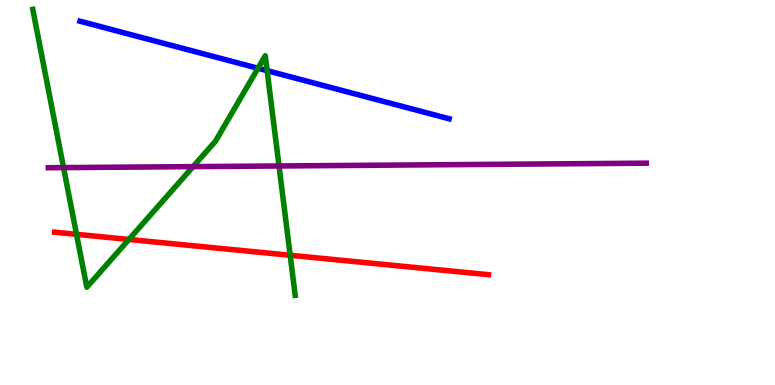[{'lines': ['blue', 'red'], 'intersections': []}, {'lines': ['green', 'red'], 'intersections': [{'x': 0.987, 'y': 3.91}, {'x': 1.66, 'y': 3.78}, {'x': 3.74, 'y': 3.37}]}, {'lines': ['purple', 'red'], 'intersections': []}, {'lines': ['blue', 'green'], 'intersections': [{'x': 3.33, 'y': 8.23}, {'x': 3.45, 'y': 8.16}]}, {'lines': ['blue', 'purple'], 'intersections': []}, {'lines': ['green', 'purple'], 'intersections': [{'x': 0.82, 'y': 5.65}, {'x': 2.49, 'y': 5.67}, {'x': 3.6, 'y': 5.69}]}]